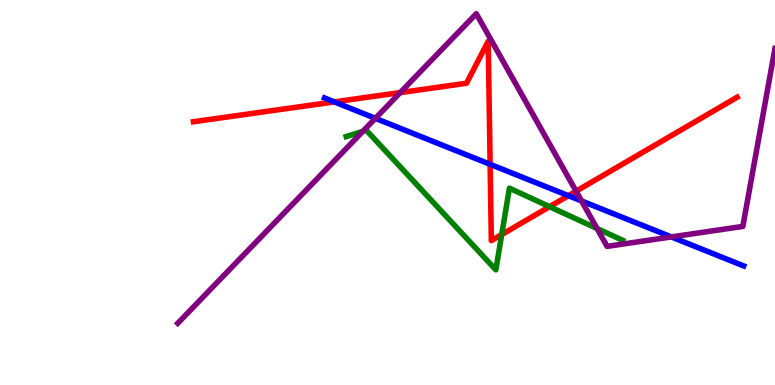[{'lines': ['blue', 'red'], 'intersections': [{'x': 4.31, 'y': 7.35}, {'x': 6.32, 'y': 5.73}, {'x': 7.33, 'y': 4.92}]}, {'lines': ['green', 'red'], 'intersections': [{'x': 6.47, 'y': 3.91}, {'x': 7.09, 'y': 4.63}]}, {'lines': ['purple', 'red'], 'intersections': [{'x': 5.16, 'y': 7.59}, {'x': 7.43, 'y': 5.03}]}, {'lines': ['blue', 'green'], 'intersections': []}, {'lines': ['blue', 'purple'], 'intersections': [{'x': 4.84, 'y': 6.93}, {'x': 7.5, 'y': 4.78}, {'x': 8.66, 'y': 3.85}]}, {'lines': ['green', 'purple'], 'intersections': [{'x': 4.68, 'y': 6.59}, {'x': 7.7, 'y': 4.06}]}]